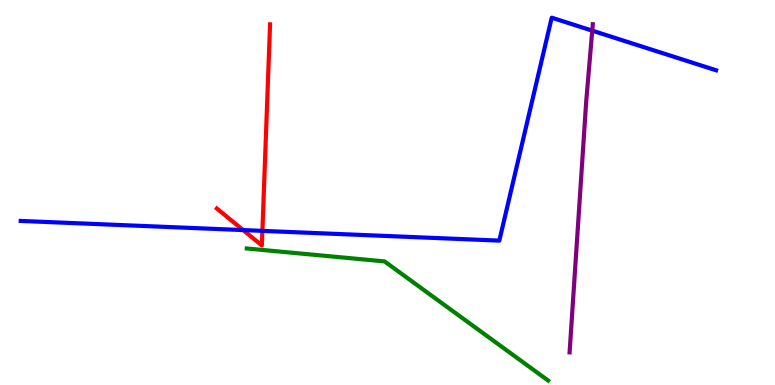[{'lines': ['blue', 'red'], 'intersections': [{'x': 3.14, 'y': 4.02}, {'x': 3.39, 'y': 4.0}]}, {'lines': ['green', 'red'], 'intersections': []}, {'lines': ['purple', 'red'], 'intersections': []}, {'lines': ['blue', 'green'], 'intersections': []}, {'lines': ['blue', 'purple'], 'intersections': [{'x': 7.64, 'y': 9.2}]}, {'lines': ['green', 'purple'], 'intersections': []}]